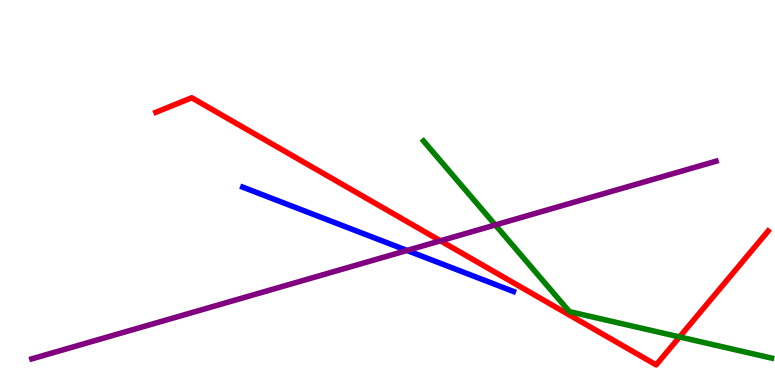[{'lines': ['blue', 'red'], 'intersections': []}, {'lines': ['green', 'red'], 'intersections': [{'x': 8.77, 'y': 1.25}]}, {'lines': ['purple', 'red'], 'intersections': [{'x': 5.68, 'y': 3.75}]}, {'lines': ['blue', 'green'], 'intersections': []}, {'lines': ['blue', 'purple'], 'intersections': [{'x': 5.25, 'y': 3.49}]}, {'lines': ['green', 'purple'], 'intersections': [{'x': 6.39, 'y': 4.16}]}]